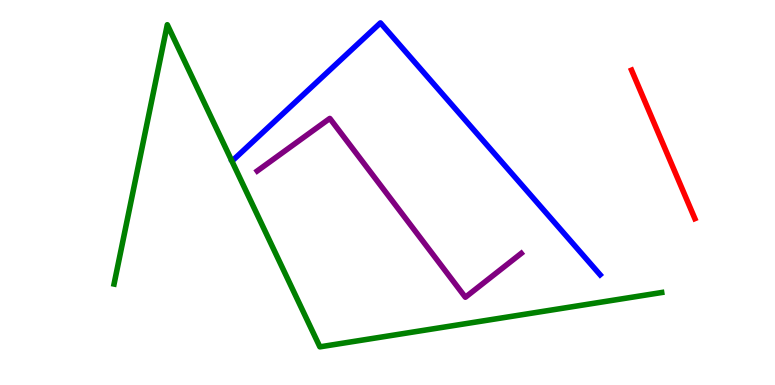[{'lines': ['blue', 'red'], 'intersections': []}, {'lines': ['green', 'red'], 'intersections': []}, {'lines': ['purple', 'red'], 'intersections': []}, {'lines': ['blue', 'green'], 'intersections': []}, {'lines': ['blue', 'purple'], 'intersections': []}, {'lines': ['green', 'purple'], 'intersections': []}]